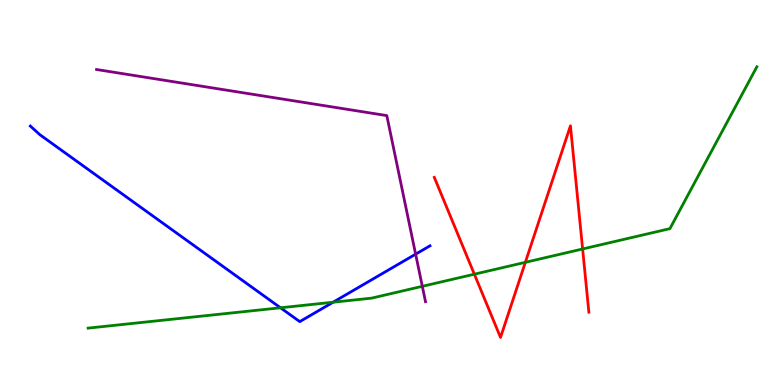[{'lines': ['blue', 'red'], 'intersections': []}, {'lines': ['green', 'red'], 'intersections': [{'x': 6.12, 'y': 2.88}, {'x': 6.78, 'y': 3.19}, {'x': 7.52, 'y': 3.53}]}, {'lines': ['purple', 'red'], 'intersections': []}, {'lines': ['blue', 'green'], 'intersections': [{'x': 3.62, 'y': 2.01}, {'x': 4.3, 'y': 2.15}]}, {'lines': ['blue', 'purple'], 'intersections': [{'x': 5.36, 'y': 3.4}]}, {'lines': ['green', 'purple'], 'intersections': [{'x': 5.45, 'y': 2.56}]}]